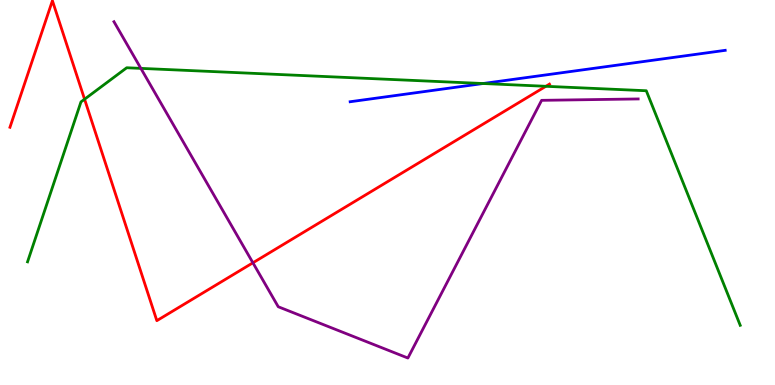[{'lines': ['blue', 'red'], 'intersections': []}, {'lines': ['green', 'red'], 'intersections': [{'x': 1.09, 'y': 7.42}, {'x': 7.04, 'y': 7.76}]}, {'lines': ['purple', 'red'], 'intersections': [{'x': 3.26, 'y': 3.17}]}, {'lines': ['blue', 'green'], 'intersections': [{'x': 6.23, 'y': 7.83}]}, {'lines': ['blue', 'purple'], 'intersections': []}, {'lines': ['green', 'purple'], 'intersections': [{'x': 1.82, 'y': 8.22}]}]